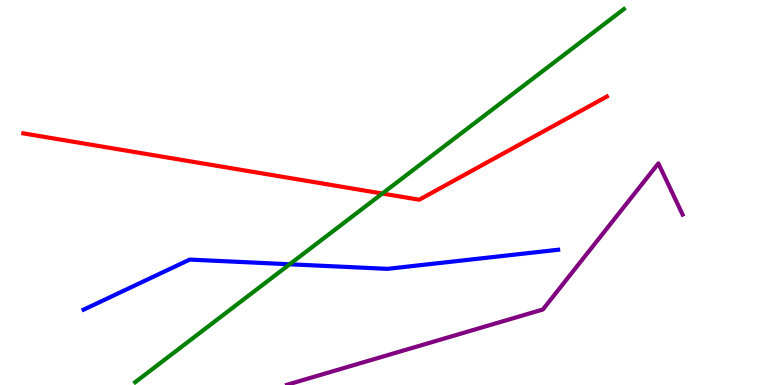[{'lines': ['blue', 'red'], 'intersections': []}, {'lines': ['green', 'red'], 'intersections': [{'x': 4.93, 'y': 4.97}]}, {'lines': ['purple', 'red'], 'intersections': []}, {'lines': ['blue', 'green'], 'intersections': [{'x': 3.74, 'y': 3.14}]}, {'lines': ['blue', 'purple'], 'intersections': []}, {'lines': ['green', 'purple'], 'intersections': []}]